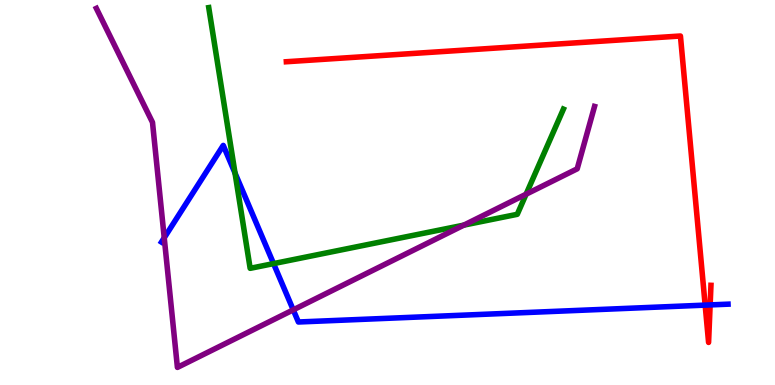[{'lines': ['blue', 'red'], 'intersections': [{'x': 9.1, 'y': 2.07}, {'x': 9.16, 'y': 2.08}]}, {'lines': ['green', 'red'], 'intersections': []}, {'lines': ['purple', 'red'], 'intersections': []}, {'lines': ['blue', 'green'], 'intersections': [{'x': 3.03, 'y': 5.5}, {'x': 3.53, 'y': 3.15}]}, {'lines': ['blue', 'purple'], 'intersections': [{'x': 2.12, 'y': 3.82}, {'x': 3.78, 'y': 1.95}]}, {'lines': ['green', 'purple'], 'intersections': [{'x': 5.99, 'y': 4.15}, {'x': 6.79, 'y': 4.96}]}]